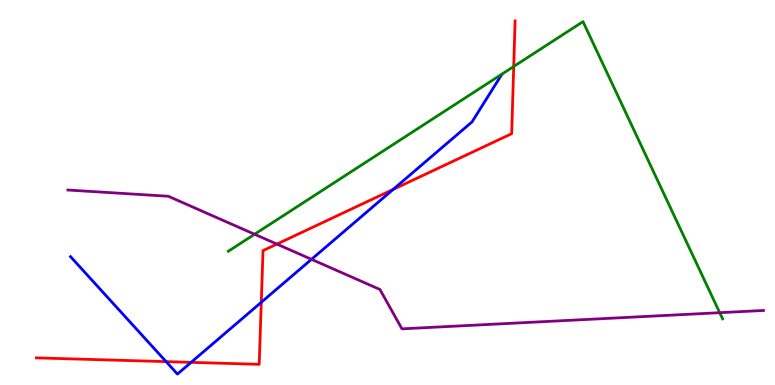[{'lines': ['blue', 'red'], 'intersections': [{'x': 2.14, 'y': 0.607}, {'x': 2.47, 'y': 0.588}, {'x': 3.37, 'y': 2.15}, {'x': 5.07, 'y': 5.08}]}, {'lines': ['green', 'red'], 'intersections': [{'x': 6.63, 'y': 8.27}]}, {'lines': ['purple', 'red'], 'intersections': [{'x': 3.57, 'y': 3.66}]}, {'lines': ['blue', 'green'], 'intersections': []}, {'lines': ['blue', 'purple'], 'intersections': [{'x': 4.02, 'y': 3.26}]}, {'lines': ['green', 'purple'], 'intersections': [{'x': 3.28, 'y': 3.92}, {'x': 9.29, 'y': 1.88}]}]